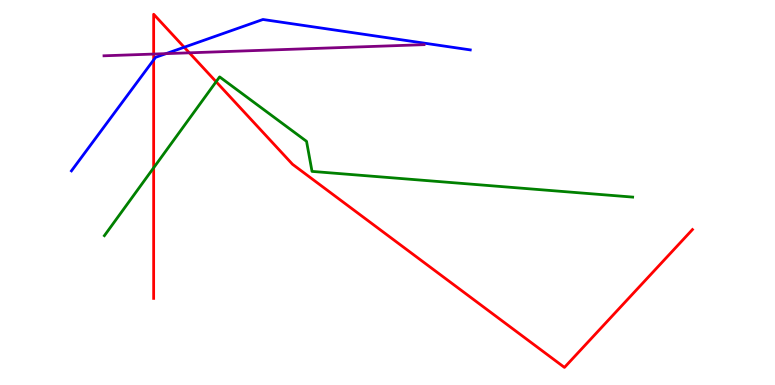[{'lines': ['blue', 'red'], 'intersections': [{'x': 1.98, 'y': 8.44}, {'x': 2.38, 'y': 8.77}]}, {'lines': ['green', 'red'], 'intersections': [{'x': 1.98, 'y': 5.64}, {'x': 2.79, 'y': 7.88}]}, {'lines': ['purple', 'red'], 'intersections': [{'x': 1.98, 'y': 8.6}, {'x': 2.44, 'y': 8.63}]}, {'lines': ['blue', 'green'], 'intersections': []}, {'lines': ['blue', 'purple'], 'intersections': [{'x': 2.14, 'y': 8.61}]}, {'lines': ['green', 'purple'], 'intersections': []}]